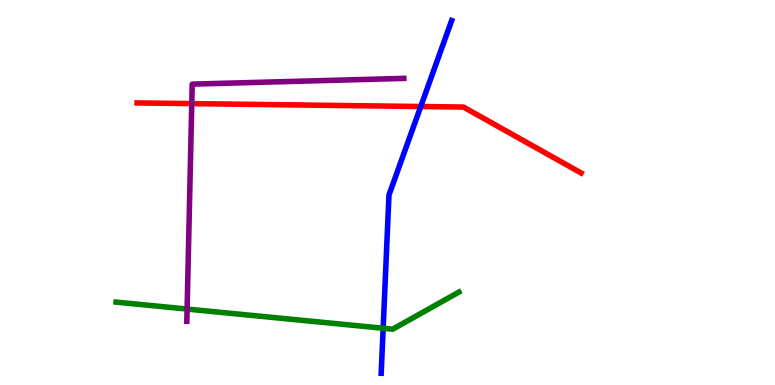[{'lines': ['blue', 'red'], 'intersections': [{'x': 5.43, 'y': 7.23}]}, {'lines': ['green', 'red'], 'intersections': []}, {'lines': ['purple', 'red'], 'intersections': [{'x': 2.47, 'y': 7.31}]}, {'lines': ['blue', 'green'], 'intersections': [{'x': 4.94, 'y': 1.47}]}, {'lines': ['blue', 'purple'], 'intersections': []}, {'lines': ['green', 'purple'], 'intersections': [{'x': 2.41, 'y': 1.97}]}]